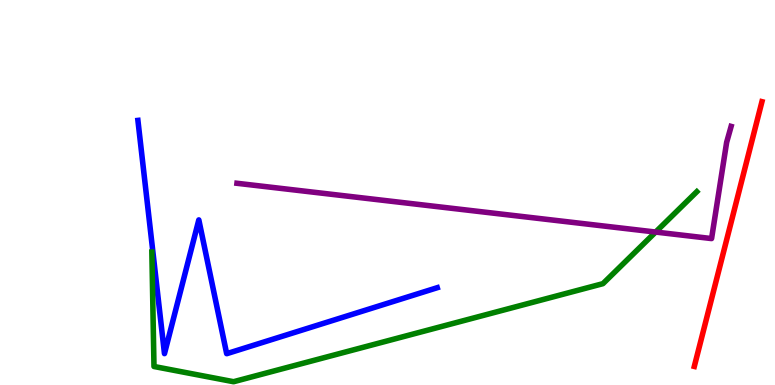[{'lines': ['blue', 'red'], 'intersections': []}, {'lines': ['green', 'red'], 'intersections': []}, {'lines': ['purple', 'red'], 'intersections': []}, {'lines': ['blue', 'green'], 'intersections': []}, {'lines': ['blue', 'purple'], 'intersections': []}, {'lines': ['green', 'purple'], 'intersections': [{'x': 8.46, 'y': 3.97}]}]